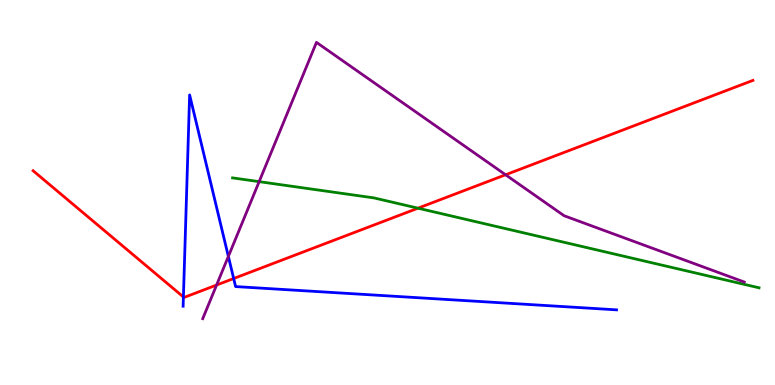[{'lines': ['blue', 'red'], 'intersections': [{'x': 2.37, 'y': 2.29}, {'x': 3.02, 'y': 2.77}]}, {'lines': ['green', 'red'], 'intersections': [{'x': 5.39, 'y': 4.59}]}, {'lines': ['purple', 'red'], 'intersections': [{'x': 2.79, 'y': 2.6}, {'x': 6.52, 'y': 5.46}]}, {'lines': ['blue', 'green'], 'intersections': []}, {'lines': ['blue', 'purple'], 'intersections': [{'x': 2.95, 'y': 3.34}]}, {'lines': ['green', 'purple'], 'intersections': [{'x': 3.34, 'y': 5.28}]}]